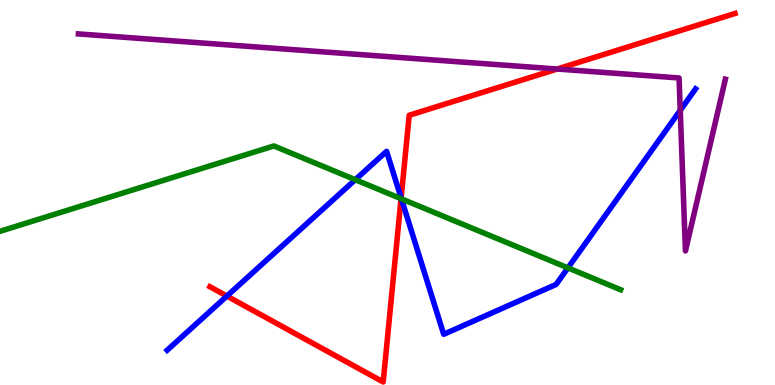[{'lines': ['blue', 'red'], 'intersections': [{'x': 2.93, 'y': 2.31}, {'x': 5.18, 'y': 4.86}]}, {'lines': ['green', 'red'], 'intersections': [{'x': 5.17, 'y': 4.84}]}, {'lines': ['purple', 'red'], 'intersections': [{'x': 7.19, 'y': 8.21}]}, {'lines': ['blue', 'green'], 'intersections': [{'x': 4.58, 'y': 5.33}, {'x': 5.18, 'y': 4.84}, {'x': 7.33, 'y': 3.04}]}, {'lines': ['blue', 'purple'], 'intersections': [{'x': 8.78, 'y': 7.13}]}, {'lines': ['green', 'purple'], 'intersections': []}]